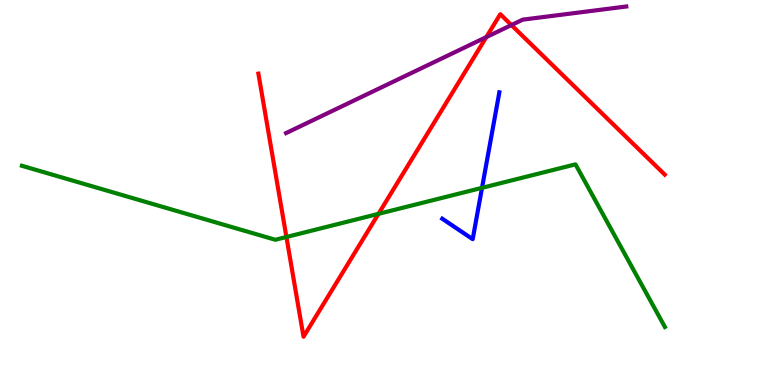[{'lines': ['blue', 'red'], 'intersections': []}, {'lines': ['green', 'red'], 'intersections': [{'x': 3.7, 'y': 3.84}, {'x': 4.88, 'y': 4.45}]}, {'lines': ['purple', 'red'], 'intersections': [{'x': 6.27, 'y': 9.04}, {'x': 6.6, 'y': 9.35}]}, {'lines': ['blue', 'green'], 'intersections': [{'x': 6.22, 'y': 5.12}]}, {'lines': ['blue', 'purple'], 'intersections': []}, {'lines': ['green', 'purple'], 'intersections': []}]